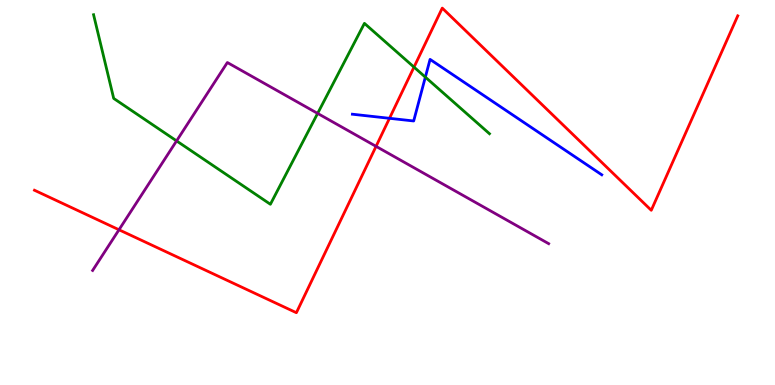[{'lines': ['blue', 'red'], 'intersections': [{'x': 5.03, 'y': 6.93}]}, {'lines': ['green', 'red'], 'intersections': [{'x': 5.34, 'y': 8.26}]}, {'lines': ['purple', 'red'], 'intersections': [{'x': 1.54, 'y': 4.03}, {'x': 4.85, 'y': 6.2}]}, {'lines': ['blue', 'green'], 'intersections': [{'x': 5.49, 'y': 8.0}]}, {'lines': ['blue', 'purple'], 'intersections': []}, {'lines': ['green', 'purple'], 'intersections': [{'x': 2.28, 'y': 6.34}, {'x': 4.1, 'y': 7.05}]}]